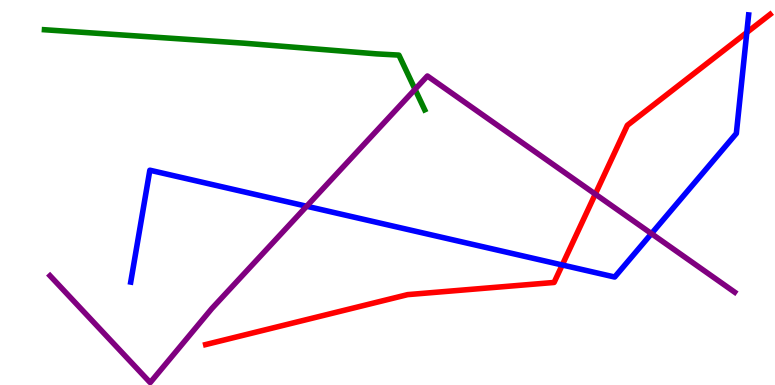[{'lines': ['blue', 'red'], 'intersections': [{'x': 7.25, 'y': 3.12}, {'x': 9.64, 'y': 9.16}]}, {'lines': ['green', 'red'], 'intersections': []}, {'lines': ['purple', 'red'], 'intersections': [{'x': 7.68, 'y': 4.96}]}, {'lines': ['blue', 'green'], 'intersections': []}, {'lines': ['blue', 'purple'], 'intersections': [{'x': 3.96, 'y': 4.64}, {'x': 8.41, 'y': 3.93}]}, {'lines': ['green', 'purple'], 'intersections': [{'x': 5.36, 'y': 7.68}]}]